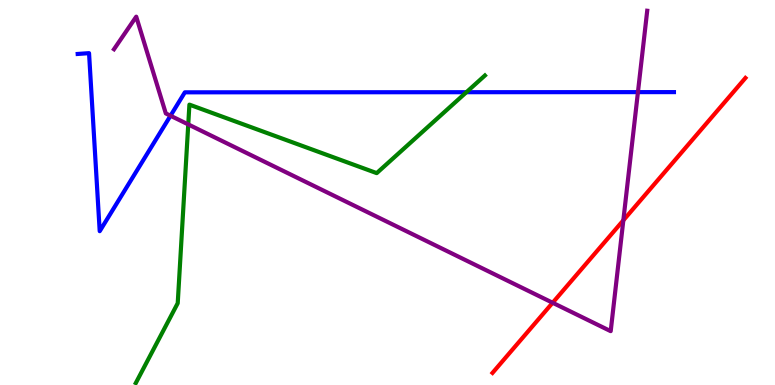[{'lines': ['blue', 'red'], 'intersections': []}, {'lines': ['green', 'red'], 'intersections': []}, {'lines': ['purple', 'red'], 'intersections': [{'x': 7.13, 'y': 2.14}, {'x': 8.04, 'y': 4.28}]}, {'lines': ['blue', 'green'], 'intersections': [{'x': 6.02, 'y': 7.61}]}, {'lines': ['blue', 'purple'], 'intersections': [{'x': 2.2, 'y': 6.99}, {'x': 8.23, 'y': 7.61}]}, {'lines': ['green', 'purple'], 'intersections': [{'x': 2.43, 'y': 6.77}]}]